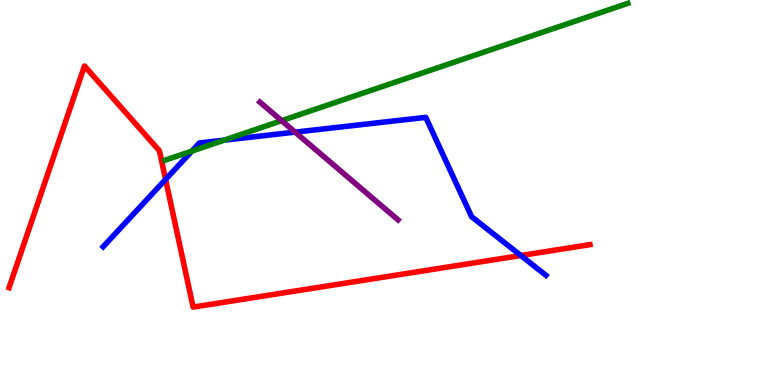[{'lines': ['blue', 'red'], 'intersections': [{'x': 2.14, 'y': 5.34}, {'x': 6.72, 'y': 3.36}]}, {'lines': ['green', 'red'], 'intersections': []}, {'lines': ['purple', 'red'], 'intersections': []}, {'lines': ['blue', 'green'], 'intersections': [{'x': 2.48, 'y': 6.08}, {'x': 2.89, 'y': 6.36}]}, {'lines': ['blue', 'purple'], 'intersections': [{'x': 3.81, 'y': 6.57}]}, {'lines': ['green', 'purple'], 'intersections': [{'x': 3.63, 'y': 6.87}]}]